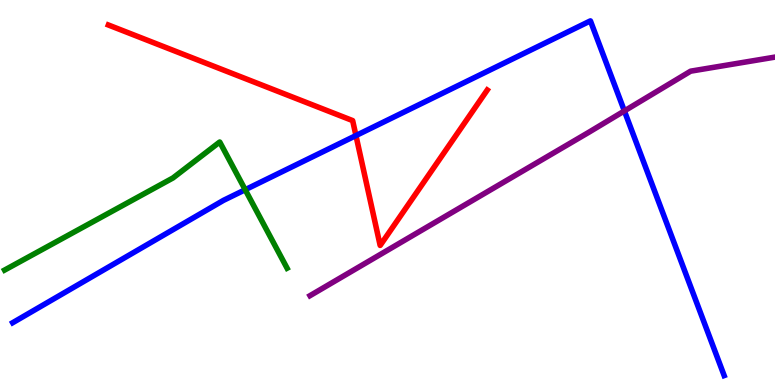[{'lines': ['blue', 'red'], 'intersections': [{'x': 4.59, 'y': 6.48}]}, {'lines': ['green', 'red'], 'intersections': []}, {'lines': ['purple', 'red'], 'intersections': []}, {'lines': ['blue', 'green'], 'intersections': [{'x': 3.16, 'y': 5.07}]}, {'lines': ['blue', 'purple'], 'intersections': [{'x': 8.06, 'y': 7.12}]}, {'lines': ['green', 'purple'], 'intersections': []}]